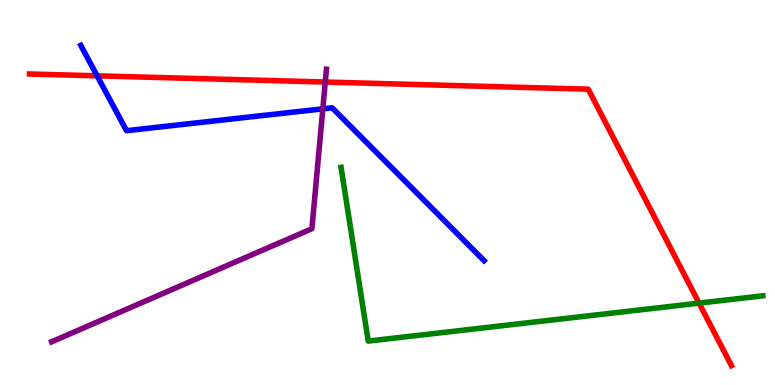[{'lines': ['blue', 'red'], 'intersections': [{'x': 1.25, 'y': 8.03}]}, {'lines': ['green', 'red'], 'intersections': [{'x': 9.02, 'y': 2.13}]}, {'lines': ['purple', 'red'], 'intersections': [{'x': 4.2, 'y': 7.87}]}, {'lines': ['blue', 'green'], 'intersections': []}, {'lines': ['blue', 'purple'], 'intersections': [{'x': 4.17, 'y': 7.17}]}, {'lines': ['green', 'purple'], 'intersections': []}]